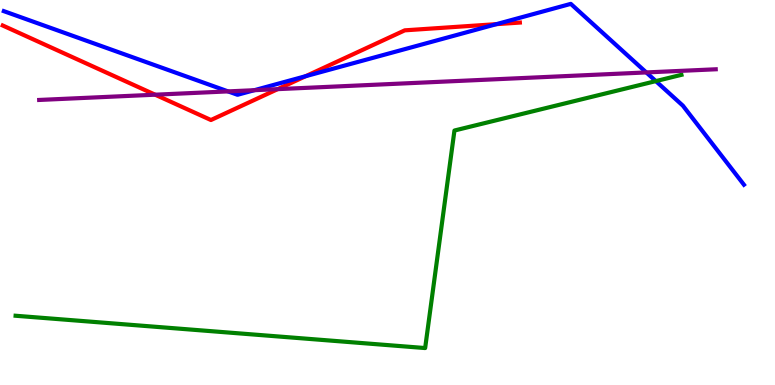[{'lines': ['blue', 'red'], 'intersections': [{'x': 3.94, 'y': 8.02}, {'x': 6.41, 'y': 9.37}]}, {'lines': ['green', 'red'], 'intersections': []}, {'lines': ['purple', 'red'], 'intersections': [{'x': 2.0, 'y': 7.54}, {'x': 3.58, 'y': 7.68}]}, {'lines': ['blue', 'green'], 'intersections': [{'x': 8.46, 'y': 7.89}]}, {'lines': ['blue', 'purple'], 'intersections': [{'x': 2.94, 'y': 7.63}, {'x': 3.28, 'y': 7.66}, {'x': 8.34, 'y': 8.12}]}, {'lines': ['green', 'purple'], 'intersections': []}]